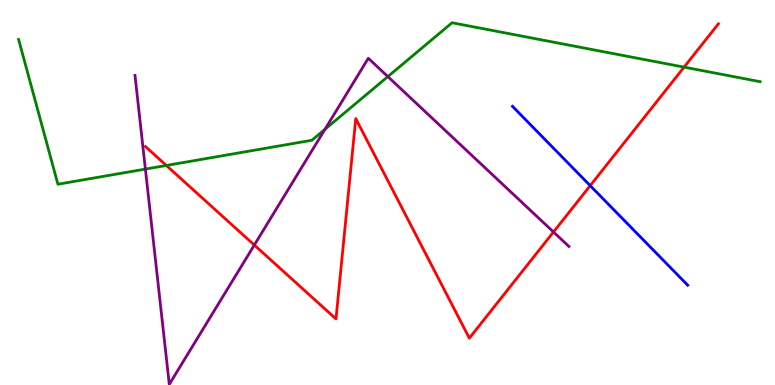[{'lines': ['blue', 'red'], 'intersections': [{'x': 7.62, 'y': 5.18}]}, {'lines': ['green', 'red'], 'intersections': [{'x': 2.15, 'y': 5.7}, {'x': 8.83, 'y': 8.26}]}, {'lines': ['purple', 'red'], 'intersections': [{'x': 3.28, 'y': 3.64}, {'x': 7.14, 'y': 3.97}]}, {'lines': ['blue', 'green'], 'intersections': []}, {'lines': ['blue', 'purple'], 'intersections': []}, {'lines': ['green', 'purple'], 'intersections': [{'x': 1.88, 'y': 5.61}, {'x': 4.19, 'y': 6.64}, {'x': 5.0, 'y': 8.01}]}]